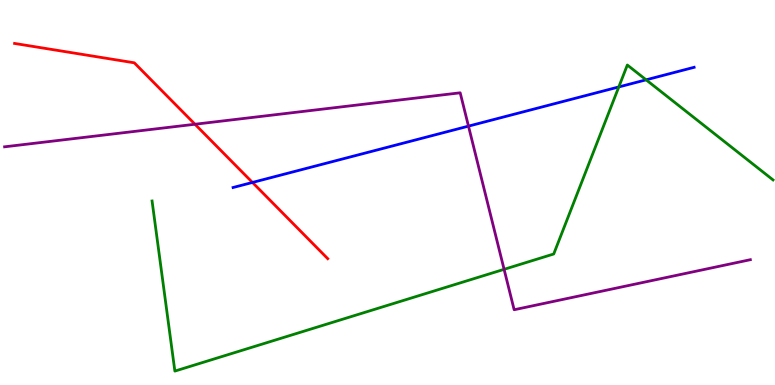[{'lines': ['blue', 'red'], 'intersections': [{'x': 3.26, 'y': 5.26}]}, {'lines': ['green', 'red'], 'intersections': []}, {'lines': ['purple', 'red'], 'intersections': [{'x': 2.52, 'y': 6.77}]}, {'lines': ['blue', 'green'], 'intersections': [{'x': 7.98, 'y': 7.74}, {'x': 8.34, 'y': 7.93}]}, {'lines': ['blue', 'purple'], 'intersections': [{'x': 6.04, 'y': 6.72}]}, {'lines': ['green', 'purple'], 'intersections': [{'x': 6.5, 'y': 3.0}]}]